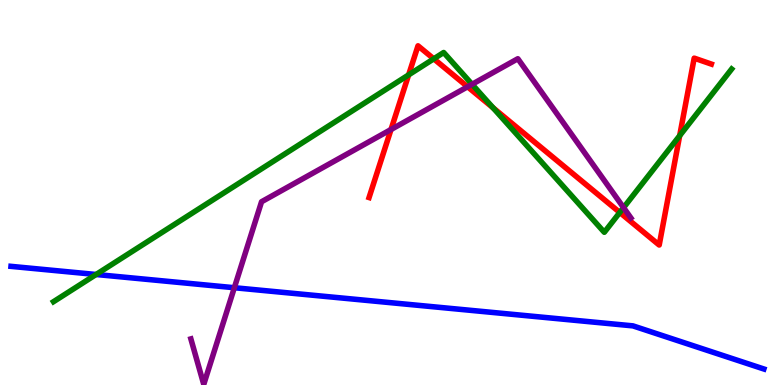[{'lines': ['blue', 'red'], 'intersections': []}, {'lines': ['green', 'red'], 'intersections': [{'x': 5.27, 'y': 8.06}, {'x': 5.6, 'y': 8.47}, {'x': 6.36, 'y': 7.2}, {'x': 8.0, 'y': 4.48}, {'x': 8.77, 'y': 6.48}]}, {'lines': ['purple', 'red'], 'intersections': [{'x': 5.05, 'y': 6.64}, {'x': 6.03, 'y': 7.75}]}, {'lines': ['blue', 'green'], 'intersections': [{'x': 1.24, 'y': 2.87}]}, {'lines': ['blue', 'purple'], 'intersections': [{'x': 3.02, 'y': 2.53}]}, {'lines': ['green', 'purple'], 'intersections': [{'x': 6.09, 'y': 7.81}, {'x': 8.05, 'y': 4.61}]}]